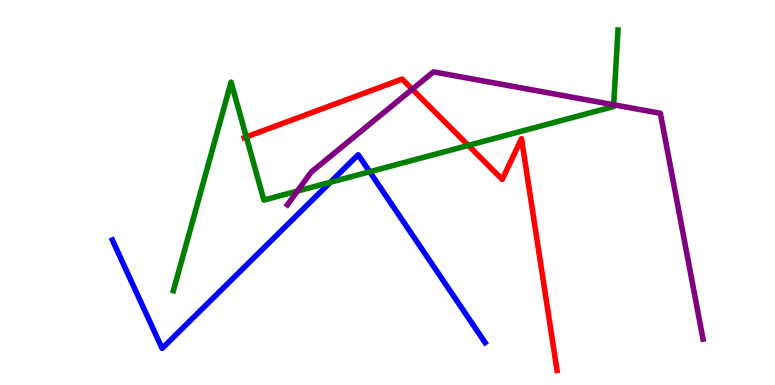[{'lines': ['blue', 'red'], 'intersections': []}, {'lines': ['green', 'red'], 'intersections': [{'x': 3.18, 'y': 6.44}, {'x': 6.04, 'y': 6.22}]}, {'lines': ['purple', 'red'], 'intersections': [{'x': 5.32, 'y': 7.68}]}, {'lines': ['blue', 'green'], 'intersections': [{'x': 4.26, 'y': 5.27}, {'x': 4.77, 'y': 5.54}]}, {'lines': ['blue', 'purple'], 'intersections': []}, {'lines': ['green', 'purple'], 'intersections': [{'x': 3.84, 'y': 5.04}, {'x': 7.92, 'y': 7.28}]}]